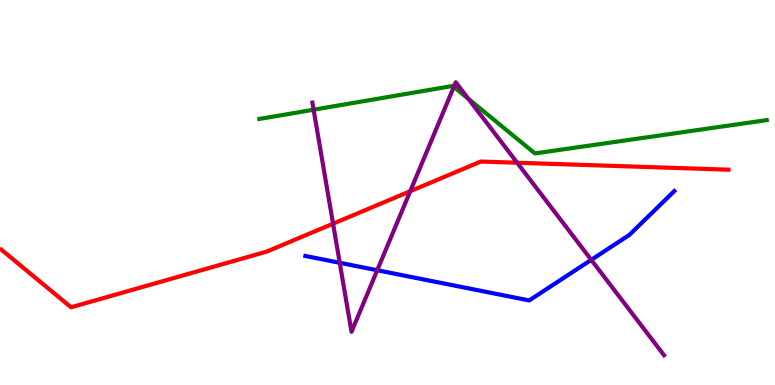[{'lines': ['blue', 'red'], 'intersections': []}, {'lines': ['green', 'red'], 'intersections': []}, {'lines': ['purple', 'red'], 'intersections': [{'x': 4.3, 'y': 4.19}, {'x': 5.29, 'y': 5.03}, {'x': 6.67, 'y': 5.77}]}, {'lines': ['blue', 'green'], 'intersections': []}, {'lines': ['blue', 'purple'], 'intersections': [{'x': 4.38, 'y': 3.17}, {'x': 4.87, 'y': 2.98}, {'x': 7.63, 'y': 3.25}]}, {'lines': ['green', 'purple'], 'intersections': [{'x': 4.05, 'y': 7.15}, {'x': 5.86, 'y': 7.74}, {'x': 6.04, 'y': 7.43}]}]